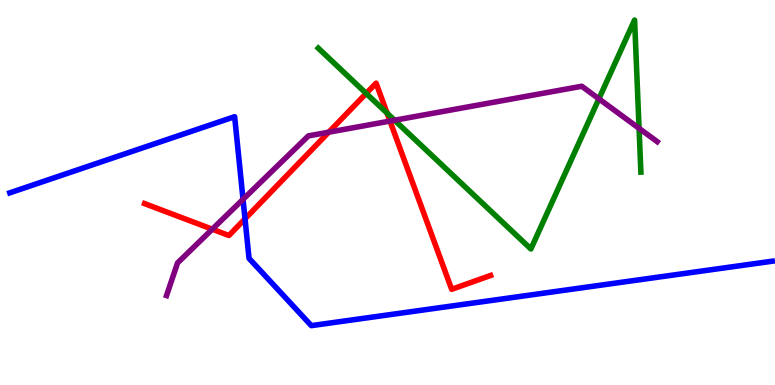[{'lines': ['blue', 'red'], 'intersections': [{'x': 3.16, 'y': 4.32}]}, {'lines': ['green', 'red'], 'intersections': [{'x': 4.73, 'y': 7.57}, {'x': 4.99, 'y': 7.06}]}, {'lines': ['purple', 'red'], 'intersections': [{'x': 2.74, 'y': 4.05}, {'x': 4.24, 'y': 6.57}, {'x': 5.03, 'y': 6.86}]}, {'lines': ['blue', 'green'], 'intersections': []}, {'lines': ['blue', 'purple'], 'intersections': [{'x': 3.14, 'y': 4.82}]}, {'lines': ['green', 'purple'], 'intersections': [{'x': 5.09, 'y': 6.88}, {'x': 7.73, 'y': 7.43}, {'x': 8.25, 'y': 6.67}]}]